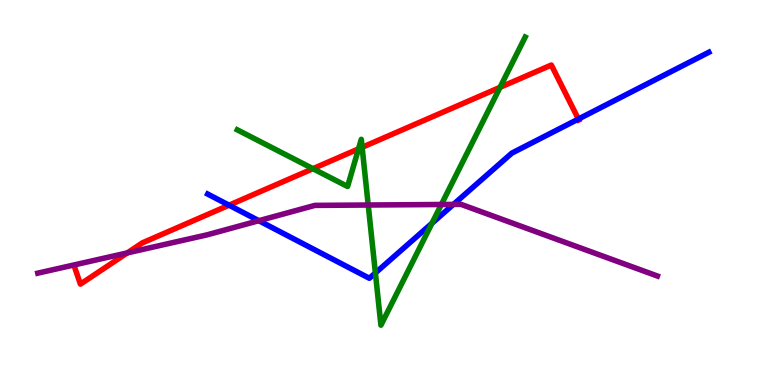[{'lines': ['blue', 'red'], 'intersections': [{'x': 2.96, 'y': 4.67}, {'x': 7.46, 'y': 6.91}]}, {'lines': ['green', 'red'], 'intersections': [{'x': 4.04, 'y': 5.62}, {'x': 4.63, 'y': 6.13}, {'x': 4.67, 'y': 6.17}, {'x': 6.45, 'y': 7.73}]}, {'lines': ['purple', 'red'], 'intersections': [{'x': 1.64, 'y': 3.43}]}, {'lines': ['blue', 'green'], 'intersections': [{'x': 4.84, 'y': 2.91}, {'x': 5.57, 'y': 4.2}]}, {'lines': ['blue', 'purple'], 'intersections': [{'x': 3.34, 'y': 4.27}, {'x': 5.85, 'y': 4.69}]}, {'lines': ['green', 'purple'], 'intersections': [{'x': 4.75, 'y': 4.67}, {'x': 5.69, 'y': 4.69}]}]